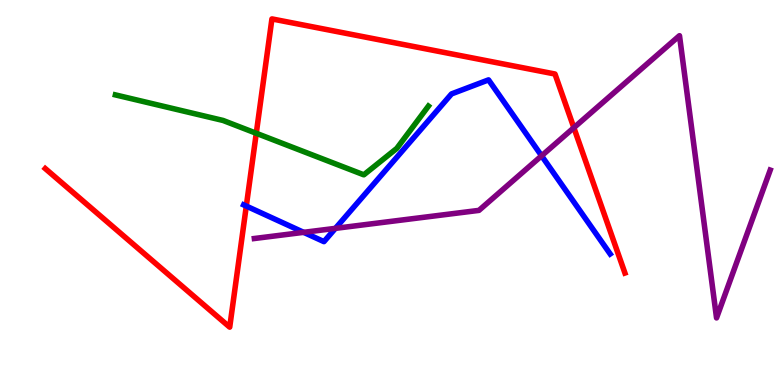[{'lines': ['blue', 'red'], 'intersections': [{'x': 3.18, 'y': 4.65}]}, {'lines': ['green', 'red'], 'intersections': [{'x': 3.31, 'y': 6.54}]}, {'lines': ['purple', 'red'], 'intersections': [{'x': 7.4, 'y': 6.68}]}, {'lines': ['blue', 'green'], 'intersections': []}, {'lines': ['blue', 'purple'], 'intersections': [{'x': 3.92, 'y': 3.97}, {'x': 4.33, 'y': 4.07}, {'x': 6.99, 'y': 5.95}]}, {'lines': ['green', 'purple'], 'intersections': []}]